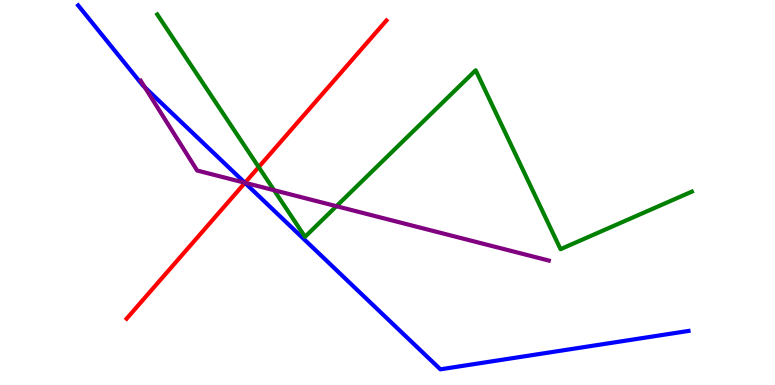[{'lines': ['blue', 'red'], 'intersections': [{'x': 3.16, 'y': 5.25}]}, {'lines': ['green', 'red'], 'intersections': [{'x': 3.34, 'y': 5.66}]}, {'lines': ['purple', 'red'], 'intersections': [{'x': 3.16, 'y': 5.25}]}, {'lines': ['blue', 'green'], 'intersections': []}, {'lines': ['blue', 'purple'], 'intersections': [{'x': 1.87, 'y': 7.73}, {'x': 3.16, 'y': 5.25}]}, {'lines': ['green', 'purple'], 'intersections': [{'x': 3.54, 'y': 5.06}, {'x': 4.34, 'y': 4.64}]}]